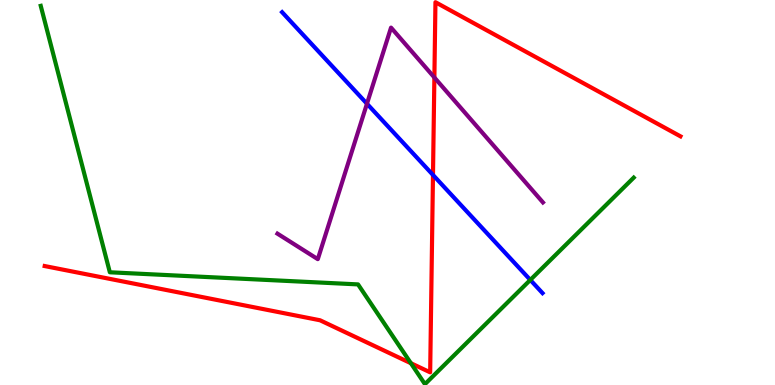[{'lines': ['blue', 'red'], 'intersections': [{'x': 5.59, 'y': 5.46}]}, {'lines': ['green', 'red'], 'intersections': [{'x': 5.3, 'y': 0.566}]}, {'lines': ['purple', 'red'], 'intersections': [{'x': 5.6, 'y': 7.99}]}, {'lines': ['blue', 'green'], 'intersections': [{'x': 6.84, 'y': 2.73}]}, {'lines': ['blue', 'purple'], 'intersections': [{'x': 4.74, 'y': 7.31}]}, {'lines': ['green', 'purple'], 'intersections': []}]